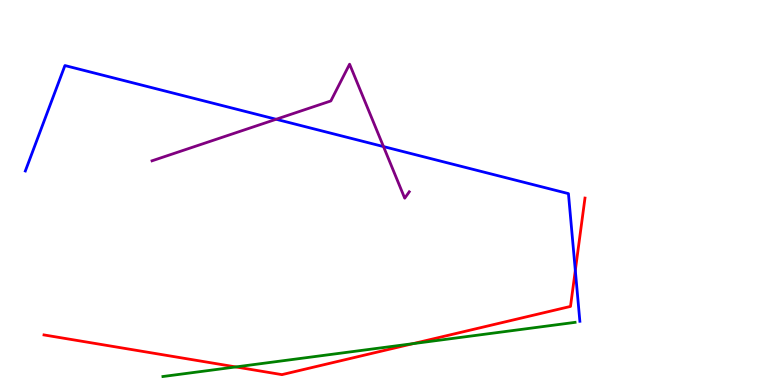[{'lines': ['blue', 'red'], 'intersections': [{'x': 7.42, 'y': 2.98}]}, {'lines': ['green', 'red'], 'intersections': [{'x': 3.04, 'y': 0.469}, {'x': 5.33, 'y': 1.07}]}, {'lines': ['purple', 'red'], 'intersections': []}, {'lines': ['blue', 'green'], 'intersections': []}, {'lines': ['blue', 'purple'], 'intersections': [{'x': 3.56, 'y': 6.9}, {'x': 4.95, 'y': 6.19}]}, {'lines': ['green', 'purple'], 'intersections': []}]